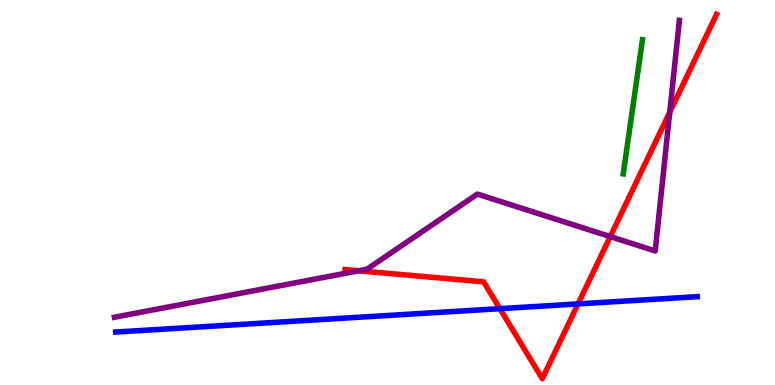[{'lines': ['blue', 'red'], 'intersections': [{'x': 6.45, 'y': 1.98}, {'x': 7.46, 'y': 2.11}]}, {'lines': ['green', 'red'], 'intersections': []}, {'lines': ['purple', 'red'], 'intersections': [{'x': 4.63, 'y': 2.97}, {'x': 7.87, 'y': 3.85}, {'x': 8.64, 'y': 7.09}]}, {'lines': ['blue', 'green'], 'intersections': []}, {'lines': ['blue', 'purple'], 'intersections': []}, {'lines': ['green', 'purple'], 'intersections': []}]